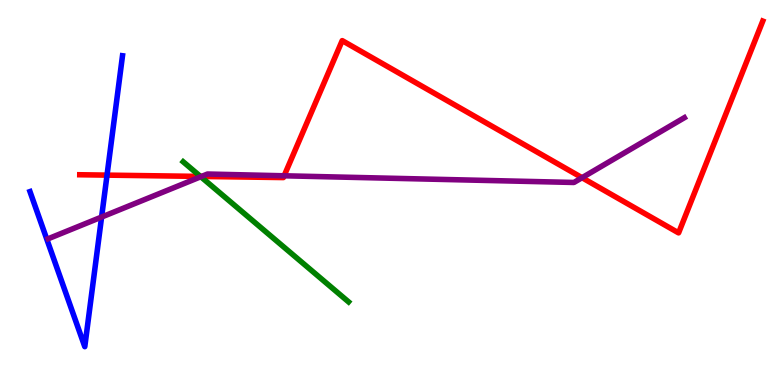[{'lines': ['blue', 'red'], 'intersections': [{'x': 1.38, 'y': 5.45}]}, {'lines': ['green', 'red'], 'intersections': [{'x': 2.59, 'y': 5.42}]}, {'lines': ['purple', 'red'], 'intersections': [{'x': 2.6, 'y': 5.42}, {'x': 3.67, 'y': 5.43}, {'x': 7.51, 'y': 5.38}]}, {'lines': ['blue', 'green'], 'intersections': []}, {'lines': ['blue', 'purple'], 'intersections': [{'x': 1.31, 'y': 4.36}]}, {'lines': ['green', 'purple'], 'intersections': [{'x': 2.59, 'y': 5.41}]}]